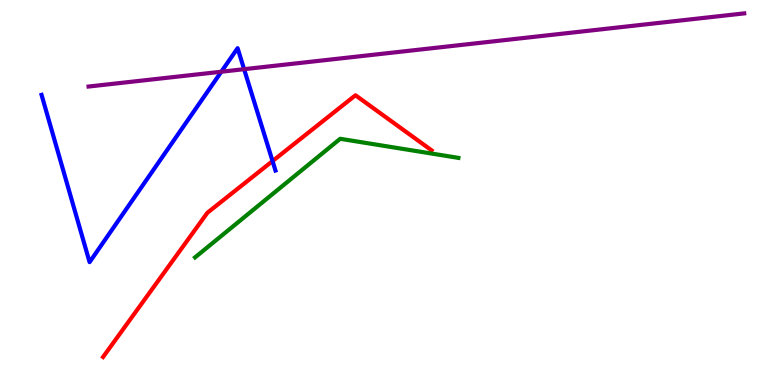[{'lines': ['blue', 'red'], 'intersections': [{'x': 3.52, 'y': 5.82}]}, {'lines': ['green', 'red'], 'intersections': []}, {'lines': ['purple', 'red'], 'intersections': []}, {'lines': ['blue', 'green'], 'intersections': []}, {'lines': ['blue', 'purple'], 'intersections': [{'x': 2.86, 'y': 8.14}, {'x': 3.15, 'y': 8.2}]}, {'lines': ['green', 'purple'], 'intersections': []}]